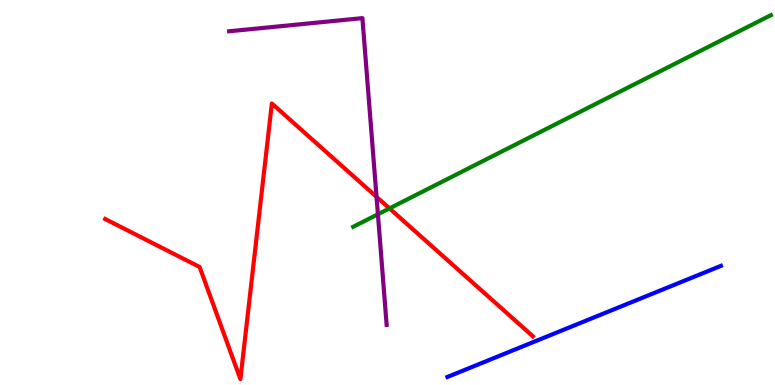[{'lines': ['blue', 'red'], 'intersections': []}, {'lines': ['green', 'red'], 'intersections': [{'x': 5.03, 'y': 4.59}]}, {'lines': ['purple', 'red'], 'intersections': [{'x': 4.86, 'y': 4.89}]}, {'lines': ['blue', 'green'], 'intersections': []}, {'lines': ['blue', 'purple'], 'intersections': []}, {'lines': ['green', 'purple'], 'intersections': [{'x': 4.88, 'y': 4.43}]}]